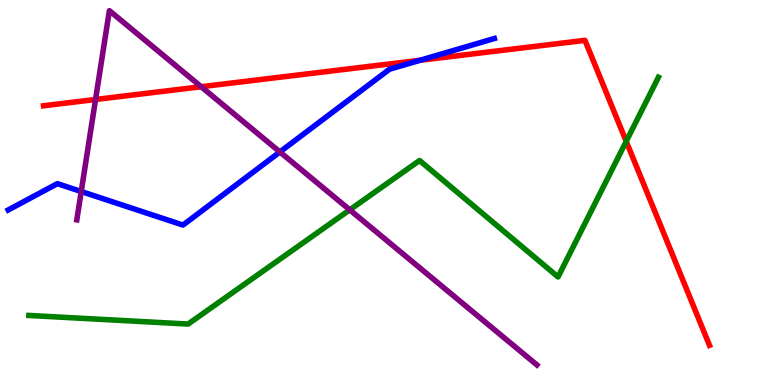[{'lines': ['blue', 'red'], 'intersections': [{'x': 5.42, 'y': 8.43}]}, {'lines': ['green', 'red'], 'intersections': [{'x': 8.08, 'y': 6.33}]}, {'lines': ['purple', 'red'], 'intersections': [{'x': 1.23, 'y': 7.42}, {'x': 2.6, 'y': 7.75}]}, {'lines': ['blue', 'green'], 'intersections': []}, {'lines': ['blue', 'purple'], 'intersections': [{'x': 1.05, 'y': 5.03}, {'x': 3.61, 'y': 6.05}]}, {'lines': ['green', 'purple'], 'intersections': [{'x': 4.51, 'y': 4.55}]}]